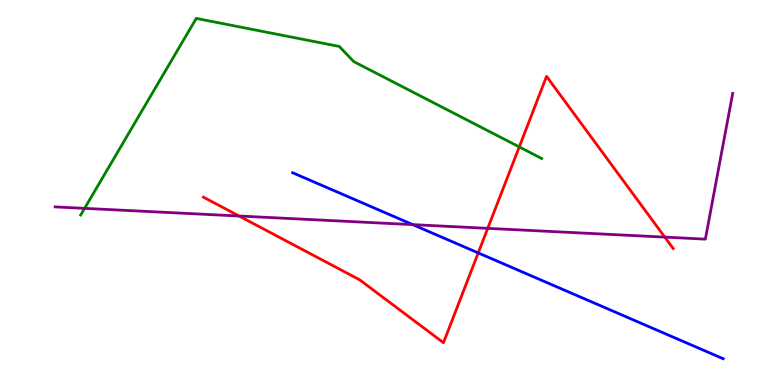[{'lines': ['blue', 'red'], 'intersections': [{'x': 6.17, 'y': 3.43}]}, {'lines': ['green', 'red'], 'intersections': [{'x': 6.7, 'y': 6.18}]}, {'lines': ['purple', 'red'], 'intersections': [{'x': 3.08, 'y': 4.39}, {'x': 6.29, 'y': 4.07}, {'x': 8.58, 'y': 3.84}]}, {'lines': ['blue', 'green'], 'intersections': []}, {'lines': ['blue', 'purple'], 'intersections': [{'x': 5.33, 'y': 4.17}]}, {'lines': ['green', 'purple'], 'intersections': [{'x': 1.09, 'y': 4.59}]}]